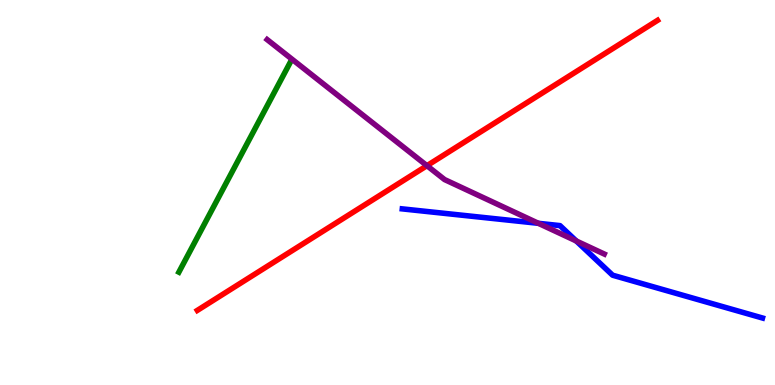[{'lines': ['blue', 'red'], 'intersections': []}, {'lines': ['green', 'red'], 'intersections': []}, {'lines': ['purple', 'red'], 'intersections': [{'x': 5.51, 'y': 5.7}]}, {'lines': ['blue', 'green'], 'intersections': []}, {'lines': ['blue', 'purple'], 'intersections': [{'x': 6.95, 'y': 4.2}, {'x': 7.44, 'y': 3.74}]}, {'lines': ['green', 'purple'], 'intersections': []}]